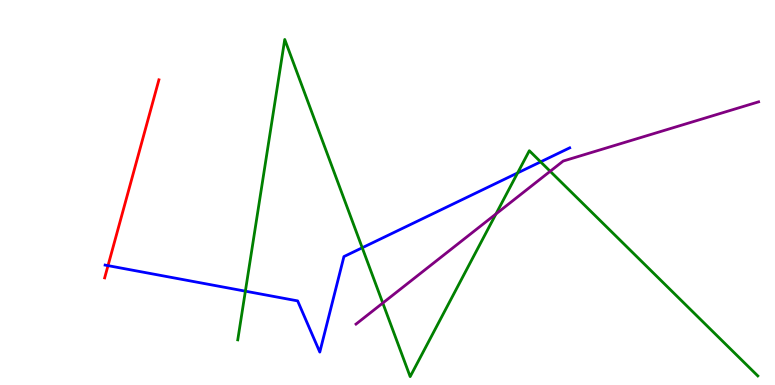[{'lines': ['blue', 'red'], 'intersections': [{'x': 1.39, 'y': 3.1}]}, {'lines': ['green', 'red'], 'intersections': []}, {'lines': ['purple', 'red'], 'intersections': []}, {'lines': ['blue', 'green'], 'intersections': [{'x': 3.17, 'y': 2.44}, {'x': 4.67, 'y': 3.56}, {'x': 6.68, 'y': 5.51}, {'x': 6.98, 'y': 5.8}]}, {'lines': ['blue', 'purple'], 'intersections': []}, {'lines': ['green', 'purple'], 'intersections': [{'x': 4.94, 'y': 2.13}, {'x': 6.4, 'y': 4.44}, {'x': 7.1, 'y': 5.55}]}]